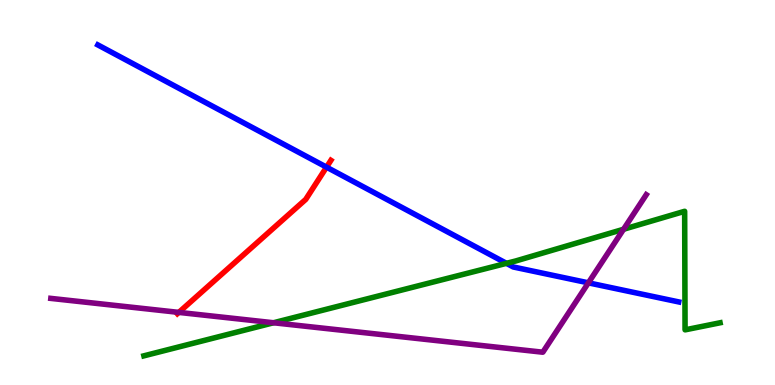[{'lines': ['blue', 'red'], 'intersections': [{'x': 4.21, 'y': 5.66}]}, {'lines': ['green', 'red'], 'intersections': []}, {'lines': ['purple', 'red'], 'intersections': [{'x': 2.31, 'y': 1.89}]}, {'lines': ['blue', 'green'], 'intersections': [{'x': 6.53, 'y': 3.16}]}, {'lines': ['blue', 'purple'], 'intersections': [{'x': 7.59, 'y': 2.65}]}, {'lines': ['green', 'purple'], 'intersections': [{'x': 3.53, 'y': 1.62}, {'x': 8.05, 'y': 4.05}]}]